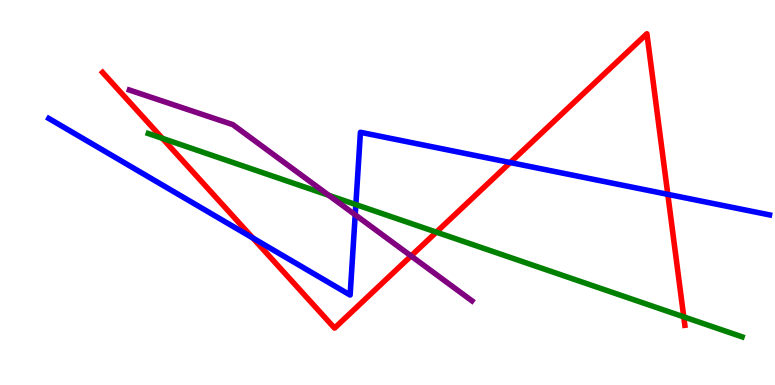[{'lines': ['blue', 'red'], 'intersections': [{'x': 3.26, 'y': 3.82}, {'x': 6.58, 'y': 5.78}, {'x': 8.62, 'y': 4.95}]}, {'lines': ['green', 'red'], 'intersections': [{'x': 2.1, 'y': 6.41}, {'x': 5.63, 'y': 3.97}, {'x': 8.82, 'y': 1.77}]}, {'lines': ['purple', 'red'], 'intersections': [{'x': 5.3, 'y': 3.35}]}, {'lines': ['blue', 'green'], 'intersections': [{'x': 4.59, 'y': 4.69}]}, {'lines': ['blue', 'purple'], 'intersections': [{'x': 4.58, 'y': 4.42}]}, {'lines': ['green', 'purple'], 'intersections': [{'x': 4.24, 'y': 4.93}]}]